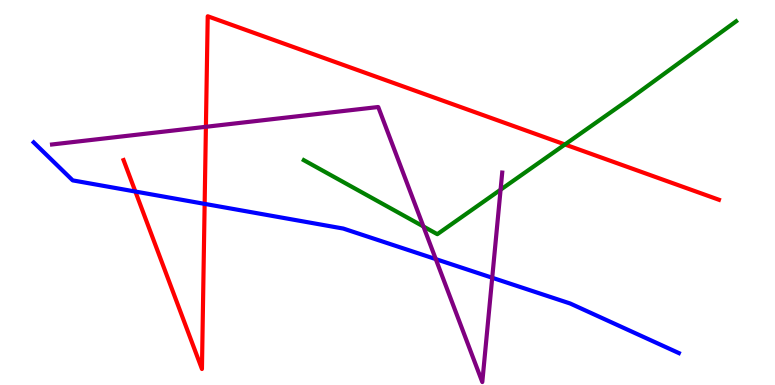[{'lines': ['blue', 'red'], 'intersections': [{'x': 1.75, 'y': 5.02}, {'x': 2.64, 'y': 4.7}]}, {'lines': ['green', 'red'], 'intersections': [{'x': 7.29, 'y': 6.25}]}, {'lines': ['purple', 'red'], 'intersections': [{'x': 2.66, 'y': 6.71}]}, {'lines': ['blue', 'green'], 'intersections': []}, {'lines': ['blue', 'purple'], 'intersections': [{'x': 5.62, 'y': 3.27}, {'x': 6.35, 'y': 2.79}]}, {'lines': ['green', 'purple'], 'intersections': [{'x': 5.46, 'y': 4.12}, {'x': 6.46, 'y': 5.07}]}]